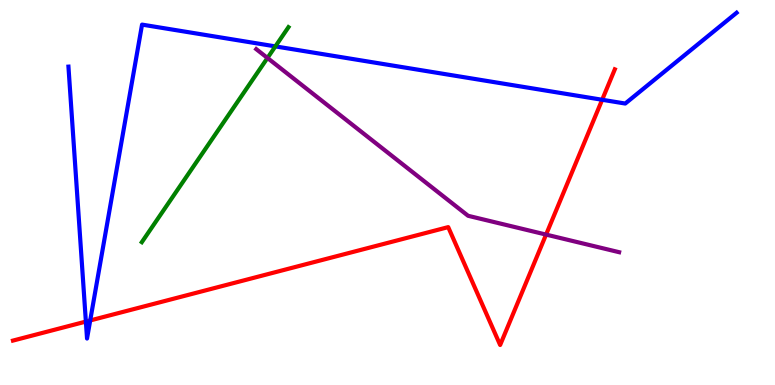[{'lines': ['blue', 'red'], 'intersections': [{'x': 1.11, 'y': 1.65}, {'x': 1.16, 'y': 1.68}, {'x': 7.77, 'y': 7.41}]}, {'lines': ['green', 'red'], 'intersections': []}, {'lines': ['purple', 'red'], 'intersections': [{'x': 7.05, 'y': 3.91}]}, {'lines': ['blue', 'green'], 'intersections': [{'x': 3.55, 'y': 8.8}]}, {'lines': ['blue', 'purple'], 'intersections': []}, {'lines': ['green', 'purple'], 'intersections': [{'x': 3.45, 'y': 8.49}]}]